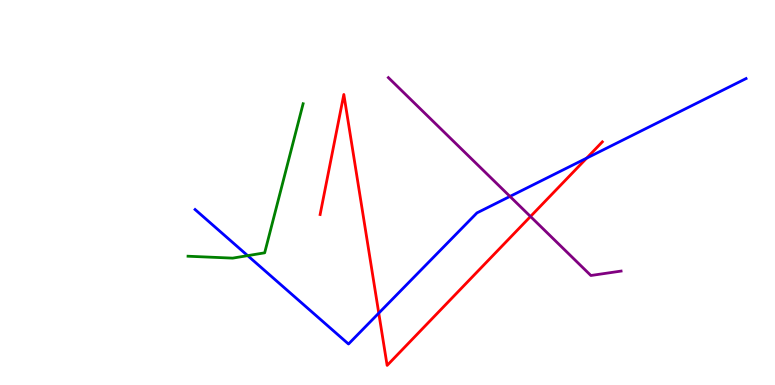[{'lines': ['blue', 'red'], 'intersections': [{'x': 4.89, 'y': 1.87}, {'x': 7.57, 'y': 5.89}]}, {'lines': ['green', 'red'], 'intersections': []}, {'lines': ['purple', 'red'], 'intersections': [{'x': 6.85, 'y': 4.38}]}, {'lines': ['blue', 'green'], 'intersections': [{'x': 3.2, 'y': 3.36}]}, {'lines': ['blue', 'purple'], 'intersections': [{'x': 6.58, 'y': 4.9}]}, {'lines': ['green', 'purple'], 'intersections': []}]